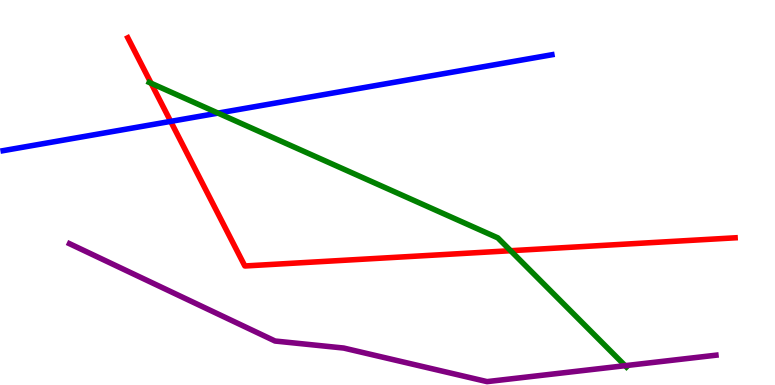[{'lines': ['blue', 'red'], 'intersections': [{'x': 2.2, 'y': 6.85}]}, {'lines': ['green', 'red'], 'intersections': [{'x': 1.95, 'y': 7.84}, {'x': 6.59, 'y': 3.49}]}, {'lines': ['purple', 'red'], 'intersections': []}, {'lines': ['blue', 'green'], 'intersections': [{'x': 2.81, 'y': 7.06}]}, {'lines': ['blue', 'purple'], 'intersections': []}, {'lines': ['green', 'purple'], 'intersections': [{'x': 8.07, 'y': 0.502}]}]